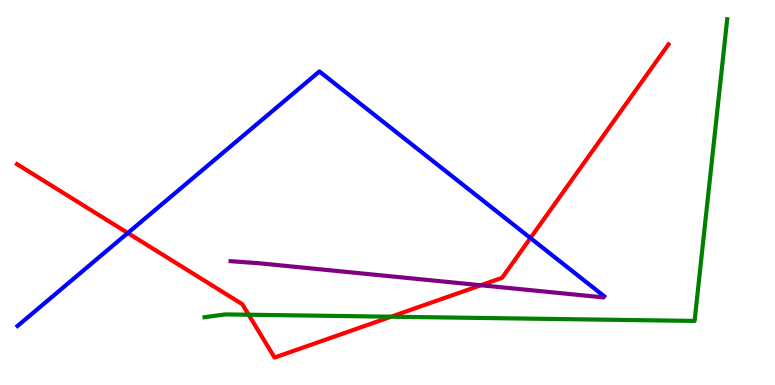[{'lines': ['blue', 'red'], 'intersections': [{'x': 1.65, 'y': 3.95}, {'x': 6.84, 'y': 3.82}]}, {'lines': ['green', 'red'], 'intersections': [{'x': 3.21, 'y': 1.83}, {'x': 5.05, 'y': 1.77}]}, {'lines': ['purple', 'red'], 'intersections': [{'x': 6.21, 'y': 2.59}]}, {'lines': ['blue', 'green'], 'intersections': []}, {'lines': ['blue', 'purple'], 'intersections': []}, {'lines': ['green', 'purple'], 'intersections': []}]